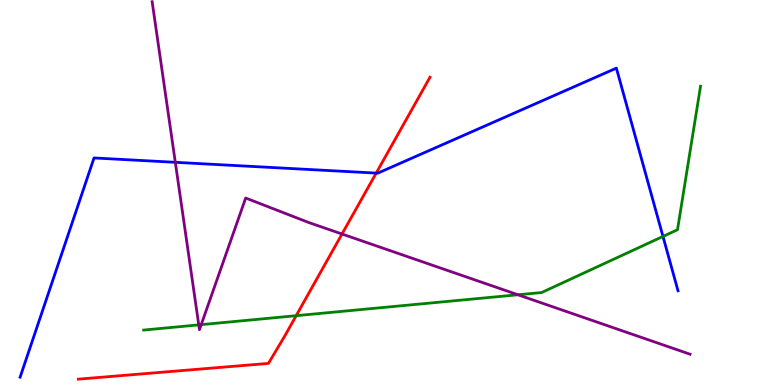[{'lines': ['blue', 'red'], 'intersections': [{'x': 4.85, 'y': 5.5}]}, {'lines': ['green', 'red'], 'intersections': [{'x': 3.82, 'y': 1.8}]}, {'lines': ['purple', 'red'], 'intersections': [{'x': 4.41, 'y': 3.92}]}, {'lines': ['blue', 'green'], 'intersections': [{'x': 8.55, 'y': 3.86}]}, {'lines': ['blue', 'purple'], 'intersections': [{'x': 2.26, 'y': 5.78}]}, {'lines': ['green', 'purple'], 'intersections': [{'x': 2.56, 'y': 1.56}, {'x': 2.6, 'y': 1.57}, {'x': 6.68, 'y': 2.34}]}]